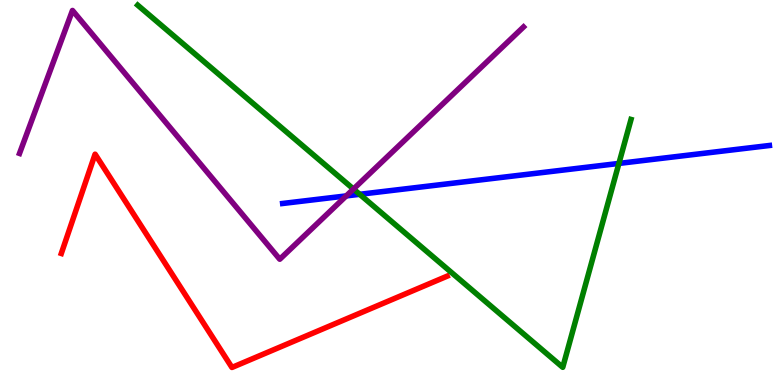[{'lines': ['blue', 'red'], 'intersections': []}, {'lines': ['green', 'red'], 'intersections': []}, {'lines': ['purple', 'red'], 'intersections': []}, {'lines': ['blue', 'green'], 'intersections': [{'x': 4.64, 'y': 4.95}, {'x': 7.99, 'y': 5.76}]}, {'lines': ['blue', 'purple'], 'intersections': [{'x': 4.47, 'y': 4.91}]}, {'lines': ['green', 'purple'], 'intersections': [{'x': 4.56, 'y': 5.09}]}]